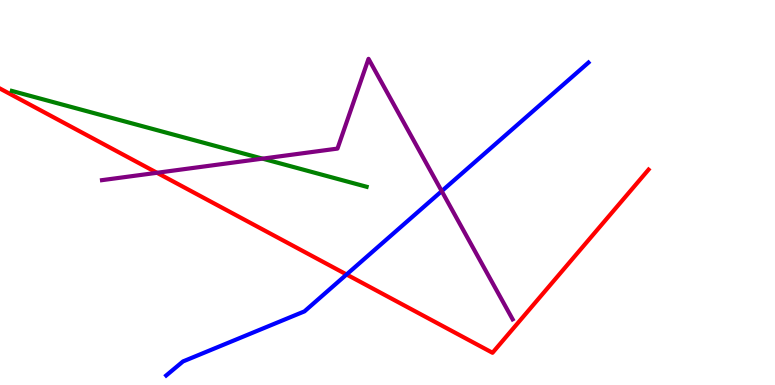[{'lines': ['blue', 'red'], 'intersections': [{'x': 4.47, 'y': 2.87}]}, {'lines': ['green', 'red'], 'intersections': []}, {'lines': ['purple', 'red'], 'intersections': [{'x': 2.03, 'y': 5.51}]}, {'lines': ['blue', 'green'], 'intersections': []}, {'lines': ['blue', 'purple'], 'intersections': [{'x': 5.7, 'y': 5.04}]}, {'lines': ['green', 'purple'], 'intersections': [{'x': 3.39, 'y': 5.88}]}]